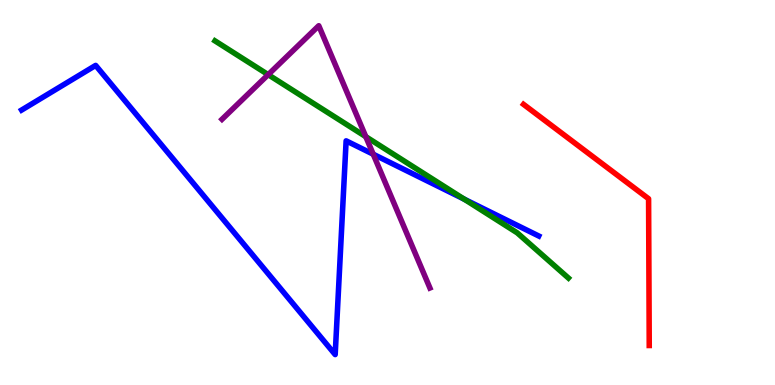[{'lines': ['blue', 'red'], 'intersections': []}, {'lines': ['green', 'red'], 'intersections': []}, {'lines': ['purple', 'red'], 'intersections': []}, {'lines': ['blue', 'green'], 'intersections': [{'x': 5.99, 'y': 4.83}]}, {'lines': ['blue', 'purple'], 'intersections': [{'x': 4.82, 'y': 5.99}]}, {'lines': ['green', 'purple'], 'intersections': [{'x': 3.46, 'y': 8.06}, {'x': 4.72, 'y': 6.45}]}]